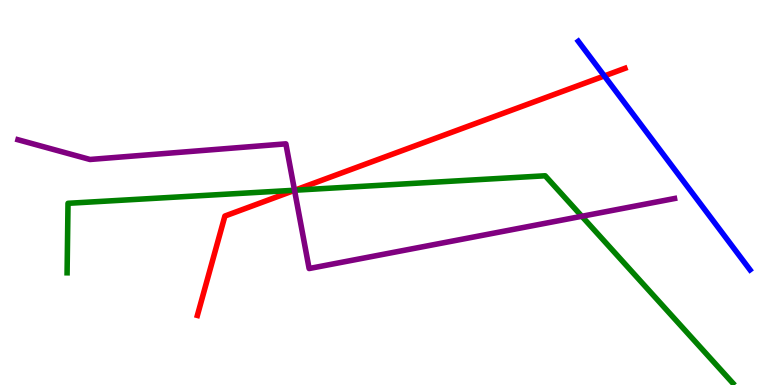[{'lines': ['blue', 'red'], 'intersections': [{'x': 7.8, 'y': 8.03}]}, {'lines': ['green', 'red'], 'intersections': [{'x': 3.8, 'y': 5.06}]}, {'lines': ['purple', 'red'], 'intersections': [{'x': 3.8, 'y': 5.06}]}, {'lines': ['blue', 'green'], 'intersections': []}, {'lines': ['blue', 'purple'], 'intersections': []}, {'lines': ['green', 'purple'], 'intersections': [{'x': 3.8, 'y': 5.06}, {'x': 7.51, 'y': 4.38}]}]